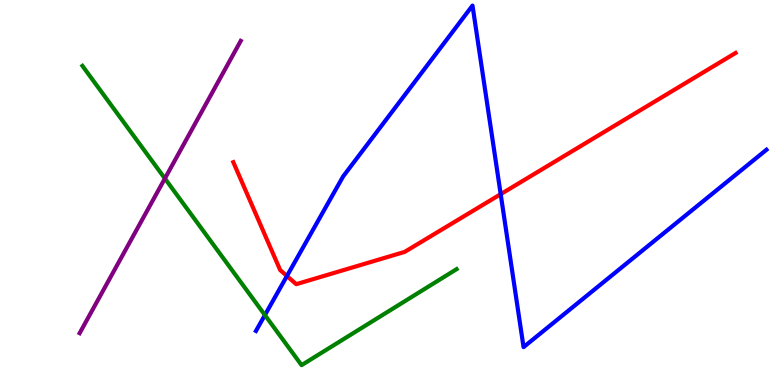[{'lines': ['blue', 'red'], 'intersections': [{'x': 3.7, 'y': 2.83}, {'x': 6.46, 'y': 4.96}]}, {'lines': ['green', 'red'], 'intersections': []}, {'lines': ['purple', 'red'], 'intersections': []}, {'lines': ['blue', 'green'], 'intersections': [{'x': 3.42, 'y': 1.82}]}, {'lines': ['blue', 'purple'], 'intersections': []}, {'lines': ['green', 'purple'], 'intersections': [{'x': 2.13, 'y': 5.36}]}]